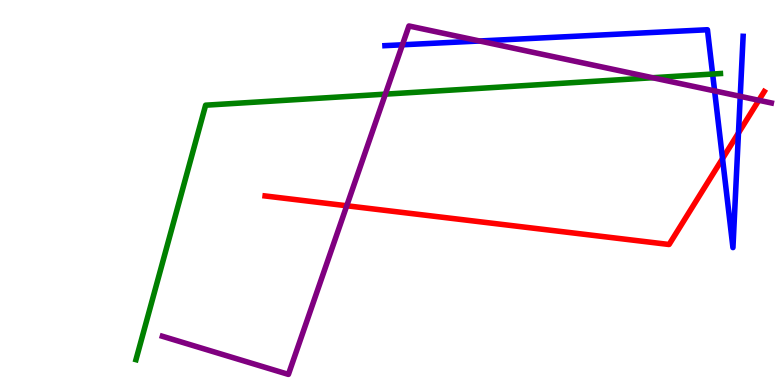[{'lines': ['blue', 'red'], 'intersections': [{'x': 9.32, 'y': 5.88}, {'x': 9.53, 'y': 6.55}]}, {'lines': ['green', 'red'], 'intersections': []}, {'lines': ['purple', 'red'], 'intersections': [{'x': 4.47, 'y': 4.66}, {'x': 9.79, 'y': 7.4}]}, {'lines': ['blue', 'green'], 'intersections': [{'x': 9.2, 'y': 8.08}]}, {'lines': ['blue', 'purple'], 'intersections': [{'x': 5.19, 'y': 8.84}, {'x': 6.19, 'y': 8.94}, {'x': 9.22, 'y': 7.64}, {'x': 9.55, 'y': 7.5}]}, {'lines': ['green', 'purple'], 'intersections': [{'x': 4.97, 'y': 7.55}, {'x': 8.42, 'y': 7.98}]}]